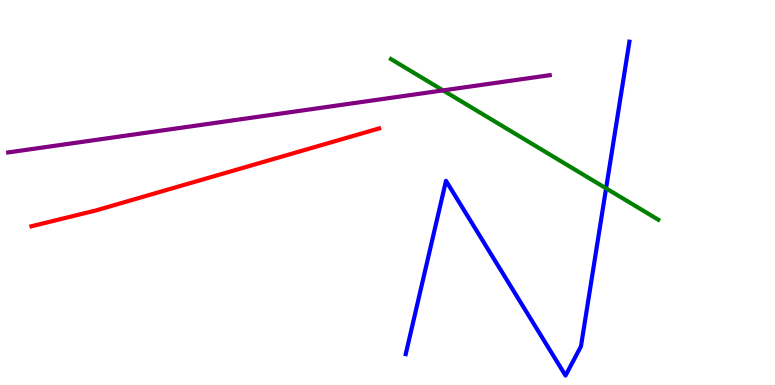[{'lines': ['blue', 'red'], 'intersections': []}, {'lines': ['green', 'red'], 'intersections': []}, {'lines': ['purple', 'red'], 'intersections': []}, {'lines': ['blue', 'green'], 'intersections': [{'x': 7.82, 'y': 5.11}]}, {'lines': ['blue', 'purple'], 'intersections': []}, {'lines': ['green', 'purple'], 'intersections': [{'x': 5.72, 'y': 7.65}]}]